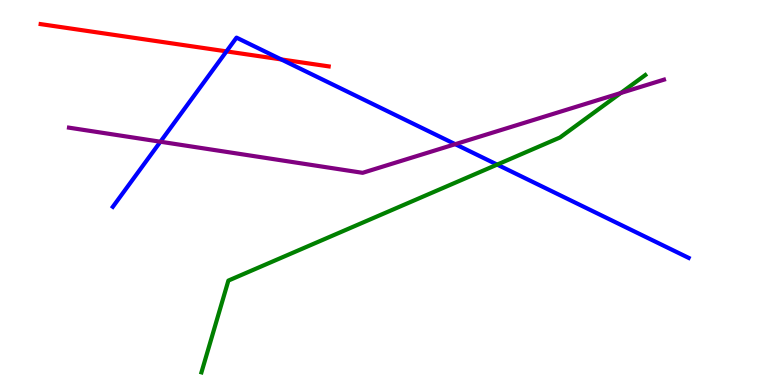[{'lines': ['blue', 'red'], 'intersections': [{'x': 2.92, 'y': 8.67}, {'x': 3.63, 'y': 8.46}]}, {'lines': ['green', 'red'], 'intersections': []}, {'lines': ['purple', 'red'], 'intersections': []}, {'lines': ['blue', 'green'], 'intersections': [{'x': 6.41, 'y': 5.72}]}, {'lines': ['blue', 'purple'], 'intersections': [{'x': 2.07, 'y': 6.32}, {'x': 5.87, 'y': 6.25}]}, {'lines': ['green', 'purple'], 'intersections': [{'x': 8.01, 'y': 7.58}]}]